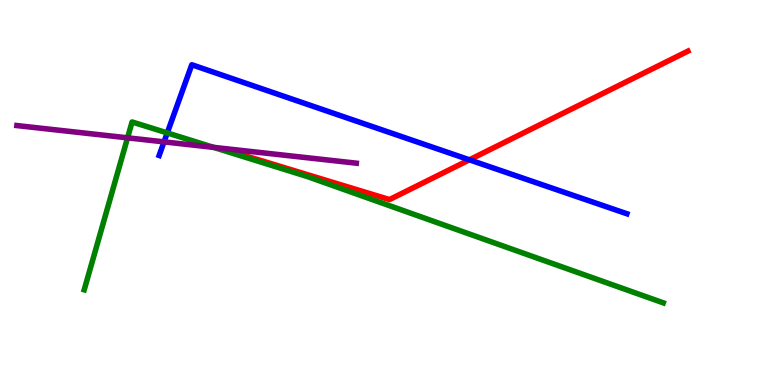[{'lines': ['blue', 'red'], 'intersections': [{'x': 6.06, 'y': 5.85}]}, {'lines': ['green', 'red'], 'intersections': []}, {'lines': ['purple', 'red'], 'intersections': []}, {'lines': ['blue', 'green'], 'intersections': [{'x': 2.16, 'y': 6.55}]}, {'lines': ['blue', 'purple'], 'intersections': [{'x': 2.12, 'y': 6.31}]}, {'lines': ['green', 'purple'], 'intersections': [{'x': 1.65, 'y': 6.42}, {'x': 2.76, 'y': 6.17}]}]